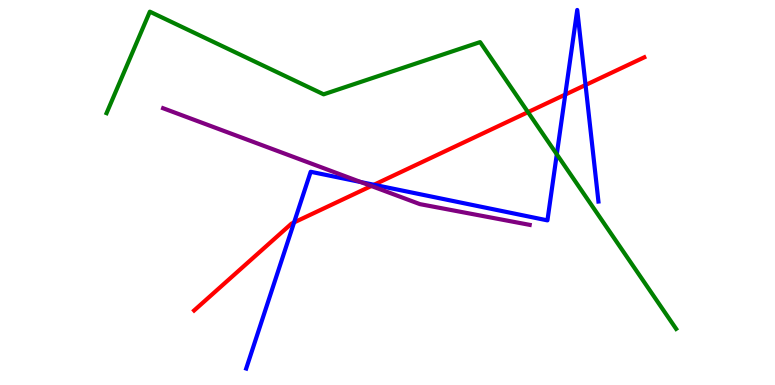[{'lines': ['blue', 'red'], 'intersections': [{'x': 3.79, 'y': 4.22}, {'x': 4.83, 'y': 5.2}, {'x': 7.29, 'y': 7.54}, {'x': 7.56, 'y': 7.79}]}, {'lines': ['green', 'red'], 'intersections': [{'x': 6.81, 'y': 7.09}]}, {'lines': ['purple', 'red'], 'intersections': [{'x': 4.79, 'y': 5.17}]}, {'lines': ['blue', 'green'], 'intersections': [{'x': 7.18, 'y': 5.99}]}, {'lines': ['blue', 'purple'], 'intersections': [{'x': 4.66, 'y': 5.27}]}, {'lines': ['green', 'purple'], 'intersections': []}]